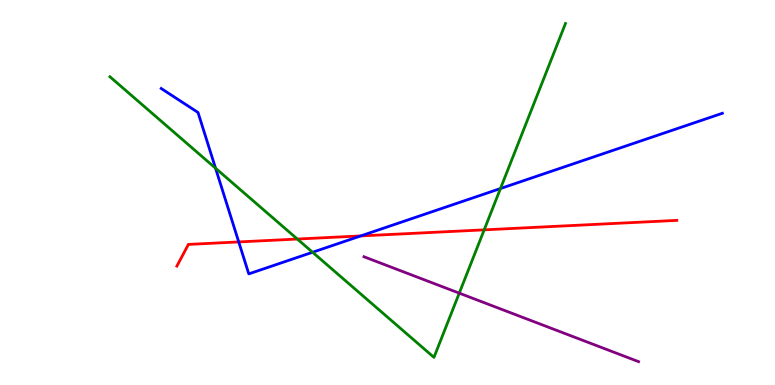[{'lines': ['blue', 'red'], 'intersections': [{'x': 3.08, 'y': 3.72}, {'x': 4.65, 'y': 3.87}]}, {'lines': ['green', 'red'], 'intersections': [{'x': 3.84, 'y': 3.79}, {'x': 6.25, 'y': 4.03}]}, {'lines': ['purple', 'red'], 'intersections': []}, {'lines': ['blue', 'green'], 'intersections': [{'x': 2.78, 'y': 5.63}, {'x': 4.03, 'y': 3.45}, {'x': 6.46, 'y': 5.1}]}, {'lines': ['blue', 'purple'], 'intersections': []}, {'lines': ['green', 'purple'], 'intersections': [{'x': 5.93, 'y': 2.39}]}]